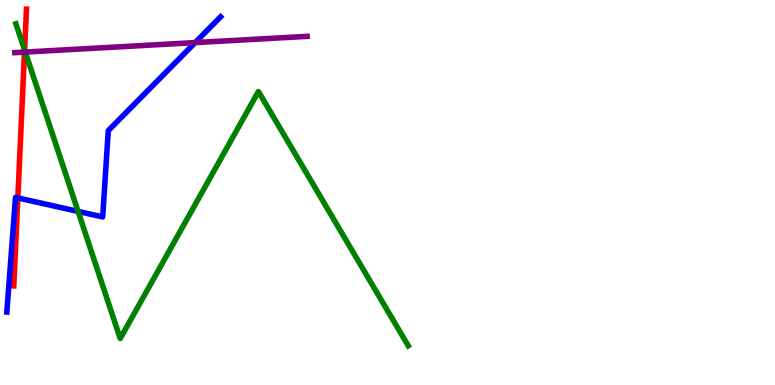[{'lines': ['blue', 'red'], 'intersections': [{'x': 0.23, 'y': 4.86}]}, {'lines': ['green', 'red'], 'intersections': [{'x': 0.317, 'y': 8.7}]}, {'lines': ['purple', 'red'], 'intersections': [{'x': 0.316, 'y': 8.65}]}, {'lines': ['blue', 'green'], 'intersections': [{'x': 1.01, 'y': 4.51}]}, {'lines': ['blue', 'purple'], 'intersections': [{'x': 2.52, 'y': 8.89}]}, {'lines': ['green', 'purple'], 'intersections': [{'x': 0.326, 'y': 8.65}]}]